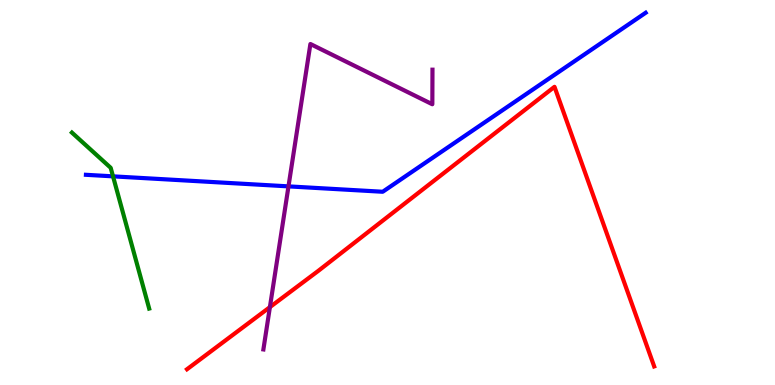[{'lines': ['blue', 'red'], 'intersections': []}, {'lines': ['green', 'red'], 'intersections': []}, {'lines': ['purple', 'red'], 'intersections': [{'x': 3.48, 'y': 2.02}]}, {'lines': ['blue', 'green'], 'intersections': [{'x': 1.46, 'y': 5.42}]}, {'lines': ['blue', 'purple'], 'intersections': [{'x': 3.72, 'y': 5.16}]}, {'lines': ['green', 'purple'], 'intersections': []}]